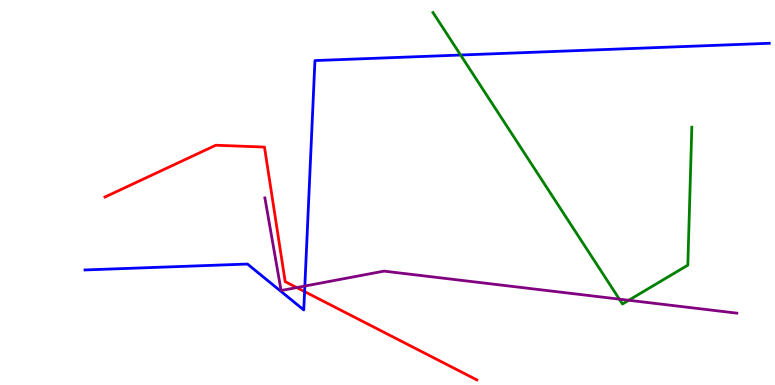[{'lines': ['blue', 'red'], 'intersections': [{'x': 3.93, 'y': 2.43}]}, {'lines': ['green', 'red'], 'intersections': []}, {'lines': ['purple', 'red'], 'intersections': [{'x': 3.83, 'y': 2.53}]}, {'lines': ['blue', 'green'], 'intersections': [{'x': 5.94, 'y': 8.57}]}, {'lines': ['blue', 'purple'], 'intersections': [{'x': 3.93, 'y': 2.57}]}, {'lines': ['green', 'purple'], 'intersections': [{'x': 7.99, 'y': 2.23}, {'x': 8.11, 'y': 2.2}]}]